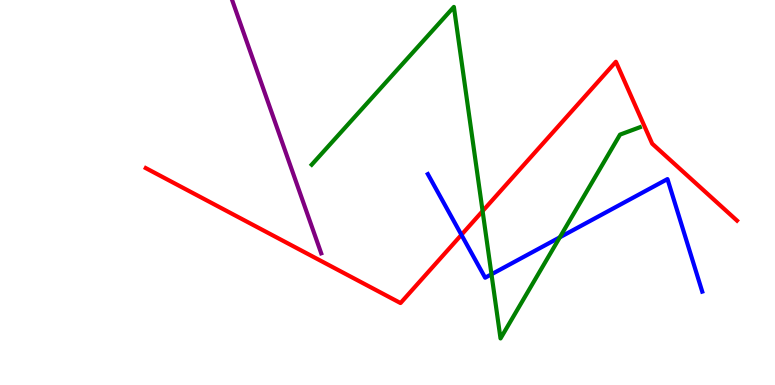[{'lines': ['blue', 'red'], 'intersections': [{'x': 5.95, 'y': 3.9}]}, {'lines': ['green', 'red'], 'intersections': [{'x': 6.23, 'y': 4.52}]}, {'lines': ['purple', 'red'], 'intersections': []}, {'lines': ['blue', 'green'], 'intersections': [{'x': 6.34, 'y': 2.88}, {'x': 7.22, 'y': 3.84}]}, {'lines': ['blue', 'purple'], 'intersections': []}, {'lines': ['green', 'purple'], 'intersections': []}]